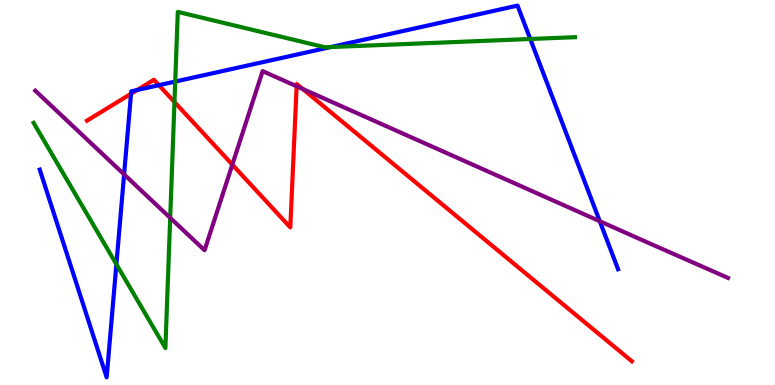[{'lines': ['blue', 'red'], 'intersections': [{'x': 1.69, 'y': 7.56}, {'x': 1.77, 'y': 7.66}, {'x': 2.05, 'y': 7.79}]}, {'lines': ['green', 'red'], 'intersections': [{'x': 2.25, 'y': 7.35}]}, {'lines': ['purple', 'red'], 'intersections': [{'x': 3.0, 'y': 5.72}, {'x': 3.83, 'y': 7.76}, {'x': 3.91, 'y': 7.69}]}, {'lines': ['blue', 'green'], 'intersections': [{'x': 1.5, 'y': 3.14}, {'x': 2.26, 'y': 7.88}, {'x': 4.27, 'y': 8.78}, {'x': 6.84, 'y': 8.99}]}, {'lines': ['blue', 'purple'], 'intersections': [{'x': 1.6, 'y': 5.47}, {'x': 7.74, 'y': 4.25}]}, {'lines': ['green', 'purple'], 'intersections': [{'x': 2.2, 'y': 4.34}]}]